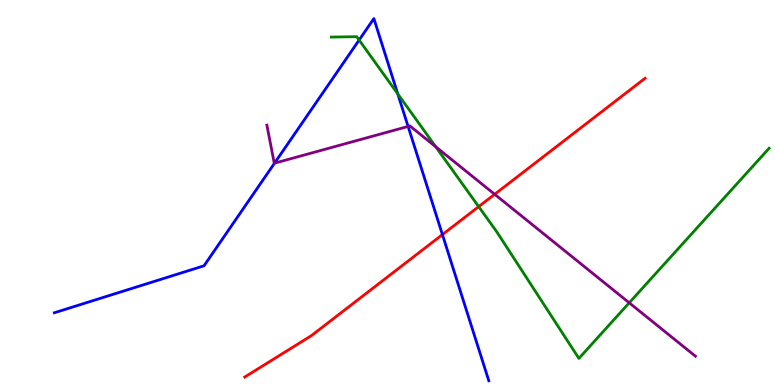[{'lines': ['blue', 'red'], 'intersections': [{'x': 5.71, 'y': 3.91}]}, {'lines': ['green', 'red'], 'intersections': [{'x': 6.18, 'y': 4.63}]}, {'lines': ['purple', 'red'], 'intersections': [{'x': 6.38, 'y': 4.95}]}, {'lines': ['blue', 'green'], 'intersections': [{'x': 4.63, 'y': 8.96}, {'x': 5.13, 'y': 7.56}]}, {'lines': ['blue', 'purple'], 'intersections': [{'x': 3.54, 'y': 5.76}, {'x': 5.27, 'y': 6.72}]}, {'lines': ['green', 'purple'], 'intersections': [{'x': 5.62, 'y': 6.19}, {'x': 8.12, 'y': 2.13}]}]